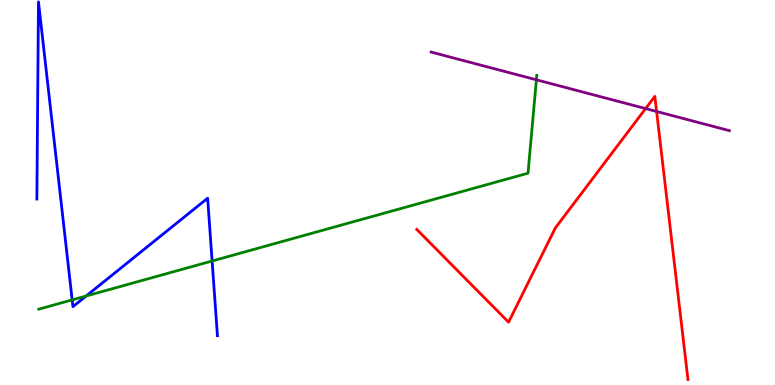[{'lines': ['blue', 'red'], 'intersections': []}, {'lines': ['green', 'red'], 'intersections': []}, {'lines': ['purple', 'red'], 'intersections': [{'x': 8.33, 'y': 7.18}, {'x': 8.47, 'y': 7.1}]}, {'lines': ['blue', 'green'], 'intersections': [{'x': 0.931, 'y': 2.21}, {'x': 1.11, 'y': 2.31}, {'x': 2.74, 'y': 3.22}]}, {'lines': ['blue', 'purple'], 'intersections': []}, {'lines': ['green', 'purple'], 'intersections': [{'x': 6.92, 'y': 7.93}]}]